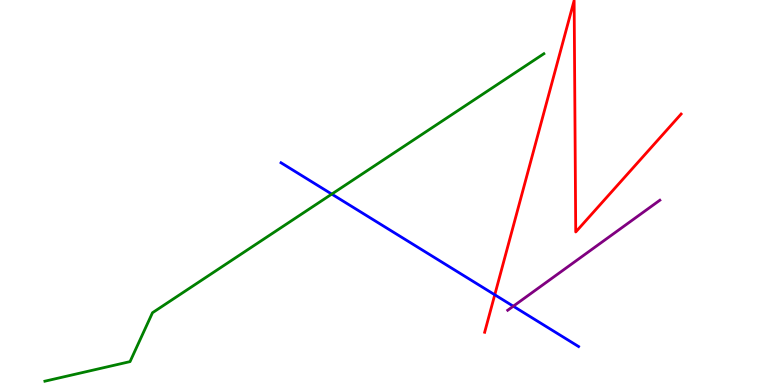[{'lines': ['blue', 'red'], 'intersections': [{'x': 6.38, 'y': 2.34}]}, {'lines': ['green', 'red'], 'intersections': []}, {'lines': ['purple', 'red'], 'intersections': []}, {'lines': ['blue', 'green'], 'intersections': [{'x': 4.28, 'y': 4.96}]}, {'lines': ['blue', 'purple'], 'intersections': [{'x': 6.62, 'y': 2.05}]}, {'lines': ['green', 'purple'], 'intersections': []}]